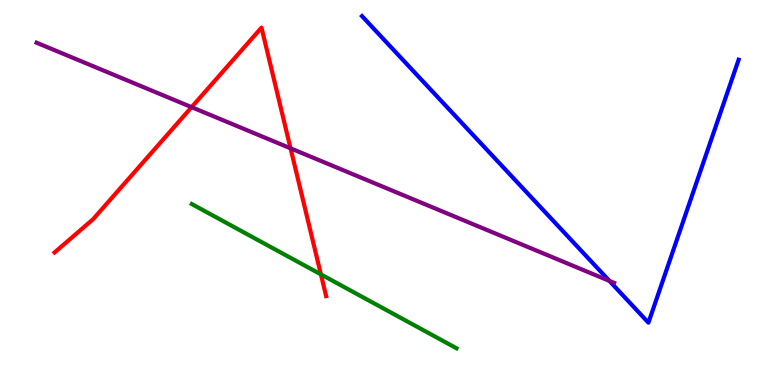[{'lines': ['blue', 'red'], 'intersections': []}, {'lines': ['green', 'red'], 'intersections': [{'x': 4.14, 'y': 2.87}]}, {'lines': ['purple', 'red'], 'intersections': [{'x': 2.47, 'y': 7.22}, {'x': 3.75, 'y': 6.15}]}, {'lines': ['blue', 'green'], 'intersections': []}, {'lines': ['blue', 'purple'], 'intersections': [{'x': 7.86, 'y': 2.7}]}, {'lines': ['green', 'purple'], 'intersections': []}]